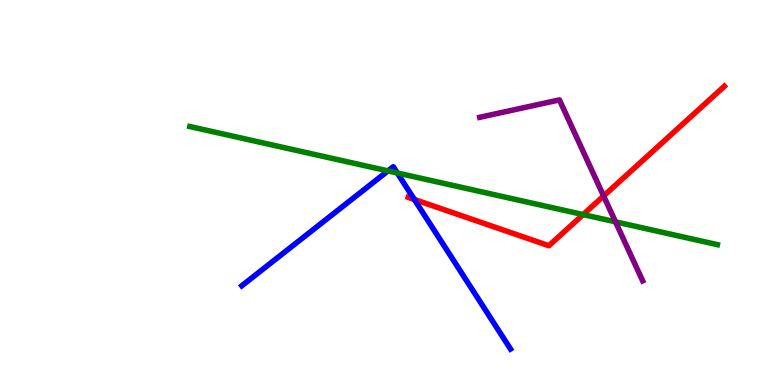[{'lines': ['blue', 'red'], 'intersections': [{'x': 5.35, 'y': 4.82}]}, {'lines': ['green', 'red'], 'intersections': [{'x': 7.52, 'y': 4.43}]}, {'lines': ['purple', 'red'], 'intersections': [{'x': 7.79, 'y': 4.91}]}, {'lines': ['blue', 'green'], 'intersections': [{'x': 5.01, 'y': 5.56}, {'x': 5.13, 'y': 5.51}]}, {'lines': ['blue', 'purple'], 'intersections': []}, {'lines': ['green', 'purple'], 'intersections': [{'x': 7.94, 'y': 4.24}]}]